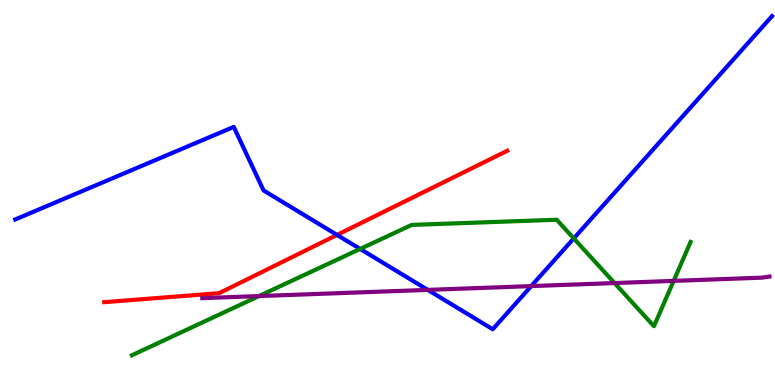[{'lines': ['blue', 'red'], 'intersections': [{'x': 4.35, 'y': 3.9}]}, {'lines': ['green', 'red'], 'intersections': []}, {'lines': ['purple', 'red'], 'intersections': []}, {'lines': ['blue', 'green'], 'intersections': [{'x': 4.65, 'y': 3.53}, {'x': 7.4, 'y': 3.81}]}, {'lines': ['blue', 'purple'], 'intersections': [{'x': 5.52, 'y': 2.47}, {'x': 6.85, 'y': 2.57}]}, {'lines': ['green', 'purple'], 'intersections': [{'x': 3.34, 'y': 2.31}, {'x': 7.93, 'y': 2.65}, {'x': 8.69, 'y': 2.7}]}]